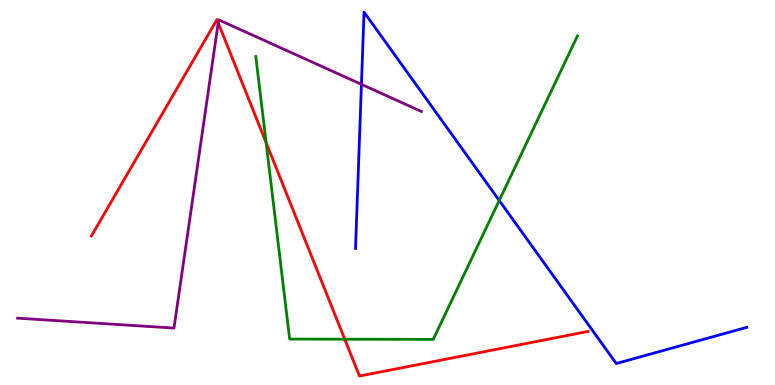[{'lines': ['blue', 'red'], 'intersections': []}, {'lines': ['green', 'red'], 'intersections': [{'x': 3.43, 'y': 6.29}, {'x': 4.45, 'y': 1.19}]}, {'lines': ['purple', 'red'], 'intersections': [{'x': 2.82, 'y': 9.41}]}, {'lines': ['blue', 'green'], 'intersections': [{'x': 6.44, 'y': 4.79}]}, {'lines': ['blue', 'purple'], 'intersections': [{'x': 4.66, 'y': 7.81}]}, {'lines': ['green', 'purple'], 'intersections': []}]